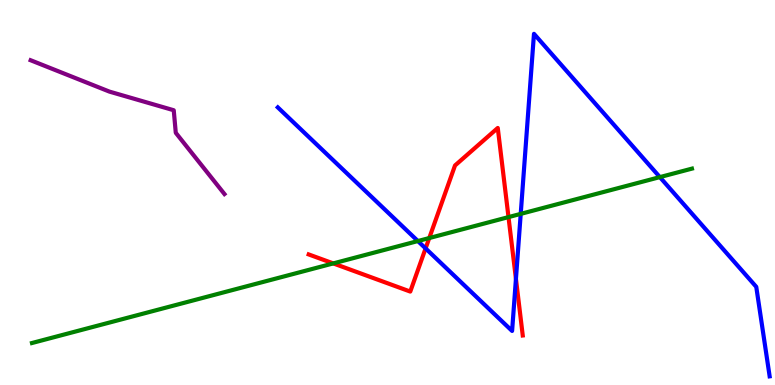[{'lines': ['blue', 'red'], 'intersections': [{'x': 5.49, 'y': 3.55}, {'x': 6.66, 'y': 2.76}]}, {'lines': ['green', 'red'], 'intersections': [{'x': 4.3, 'y': 3.16}, {'x': 5.54, 'y': 3.82}, {'x': 6.56, 'y': 4.36}]}, {'lines': ['purple', 'red'], 'intersections': []}, {'lines': ['blue', 'green'], 'intersections': [{'x': 5.39, 'y': 3.74}, {'x': 6.72, 'y': 4.44}, {'x': 8.51, 'y': 5.4}]}, {'lines': ['blue', 'purple'], 'intersections': []}, {'lines': ['green', 'purple'], 'intersections': []}]